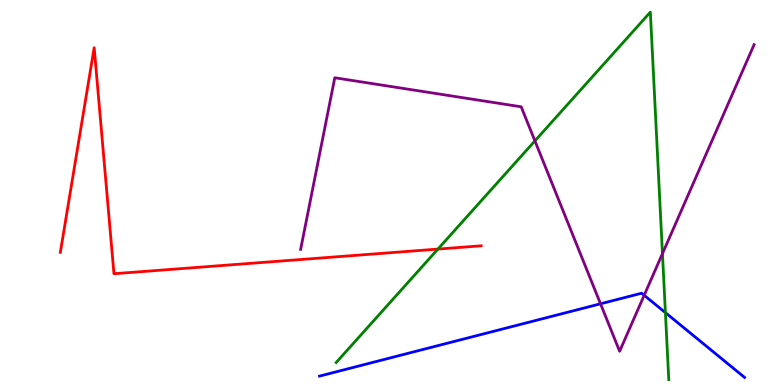[{'lines': ['blue', 'red'], 'intersections': []}, {'lines': ['green', 'red'], 'intersections': [{'x': 5.65, 'y': 3.53}]}, {'lines': ['purple', 'red'], 'intersections': []}, {'lines': ['blue', 'green'], 'intersections': [{'x': 8.59, 'y': 1.88}]}, {'lines': ['blue', 'purple'], 'intersections': [{'x': 7.75, 'y': 2.11}, {'x': 8.31, 'y': 2.33}]}, {'lines': ['green', 'purple'], 'intersections': [{'x': 6.9, 'y': 6.34}, {'x': 8.55, 'y': 3.41}]}]